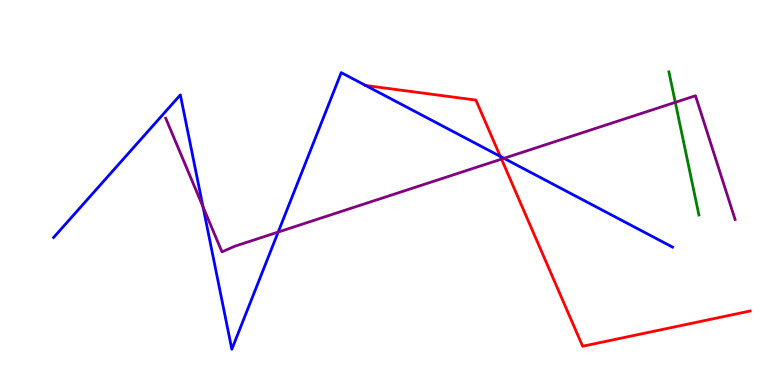[{'lines': ['blue', 'red'], 'intersections': [{'x': 4.72, 'y': 7.78}, {'x': 6.46, 'y': 5.94}]}, {'lines': ['green', 'red'], 'intersections': []}, {'lines': ['purple', 'red'], 'intersections': [{'x': 6.47, 'y': 5.87}]}, {'lines': ['blue', 'green'], 'intersections': []}, {'lines': ['blue', 'purple'], 'intersections': [{'x': 2.62, 'y': 4.63}, {'x': 3.59, 'y': 3.97}, {'x': 6.5, 'y': 5.89}]}, {'lines': ['green', 'purple'], 'intersections': [{'x': 8.71, 'y': 7.34}]}]